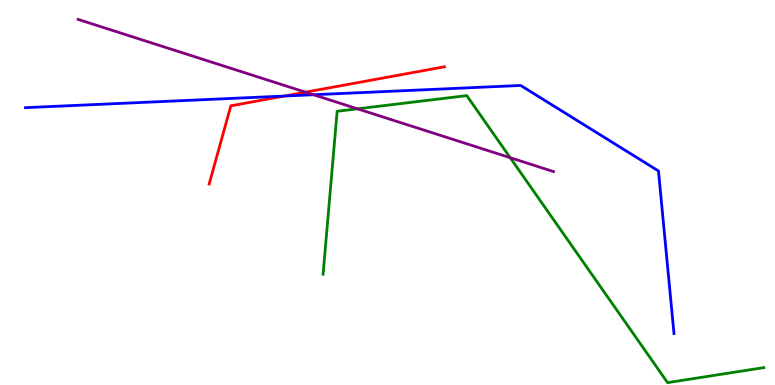[{'lines': ['blue', 'red'], 'intersections': [{'x': 3.67, 'y': 7.51}]}, {'lines': ['green', 'red'], 'intersections': []}, {'lines': ['purple', 'red'], 'intersections': [{'x': 3.94, 'y': 7.61}]}, {'lines': ['blue', 'green'], 'intersections': []}, {'lines': ['blue', 'purple'], 'intersections': [{'x': 4.05, 'y': 7.54}]}, {'lines': ['green', 'purple'], 'intersections': [{'x': 4.61, 'y': 7.17}, {'x': 6.58, 'y': 5.9}]}]